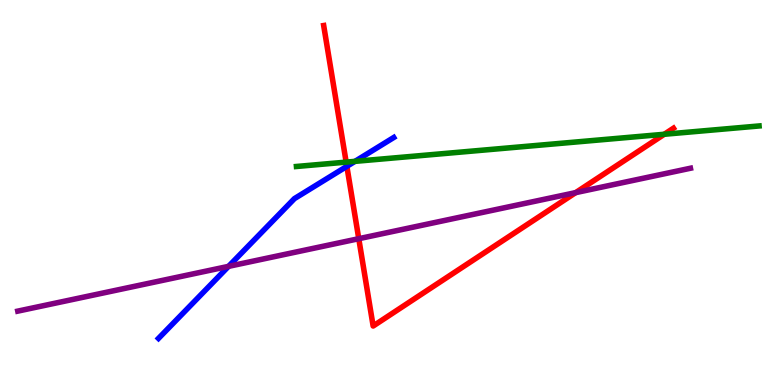[{'lines': ['blue', 'red'], 'intersections': [{'x': 4.48, 'y': 5.68}]}, {'lines': ['green', 'red'], 'intersections': [{'x': 4.47, 'y': 5.79}, {'x': 8.57, 'y': 6.51}]}, {'lines': ['purple', 'red'], 'intersections': [{'x': 4.63, 'y': 3.8}, {'x': 7.43, 'y': 5.0}]}, {'lines': ['blue', 'green'], 'intersections': [{'x': 4.58, 'y': 5.81}]}, {'lines': ['blue', 'purple'], 'intersections': [{'x': 2.95, 'y': 3.08}]}, {'lines': ['green', 'purple'], 'intersections': []}]